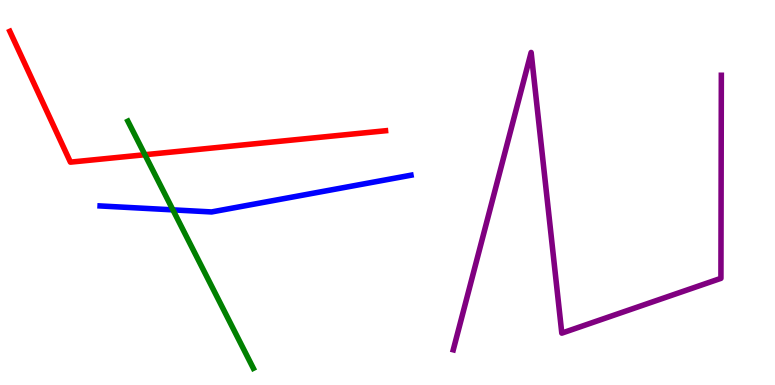[{'lines': ['blue', 'red'], 'intersections': []}, {'lines': ['green', 'red'], 'intersections': [{'x': 1.87, 'y': 5.98}]}, {'lines': ['purple', 'red'], 'intersections': []}, {'lines': ['blue', 'green'], 'intersections': [{'x': 2.23, 'y': 4.55}]}, {'lines': ['blue', 'purple'], 'intersections': []}, {'lines': ['green', 'purple'], 'intersections': []}]